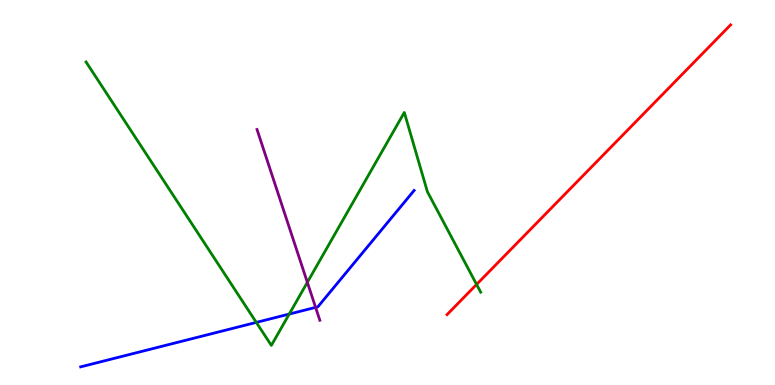[{'lines': ['blue', 'red'], 'intersections': []}, {'lines': ['green', 'red'], 'intersections': [{'x': 6.15, 'y': 2.61}]}, {'lines': ['purple', 'red'], 'intersections': []}, {'lines': ['blue', 'green'], 'intersections': [{'x': 3.31, 'y': 1.63}, {'x': 3.73, 'y': 1.84}]}, {'lines': ['blue', 'purple'], 'intersections': [{'x': 4.07, 'y': 2.02}]}, {'lines': ['green', 'purple'], 'intersections': [{'x': 3.97, 'y': 2.67}]}]